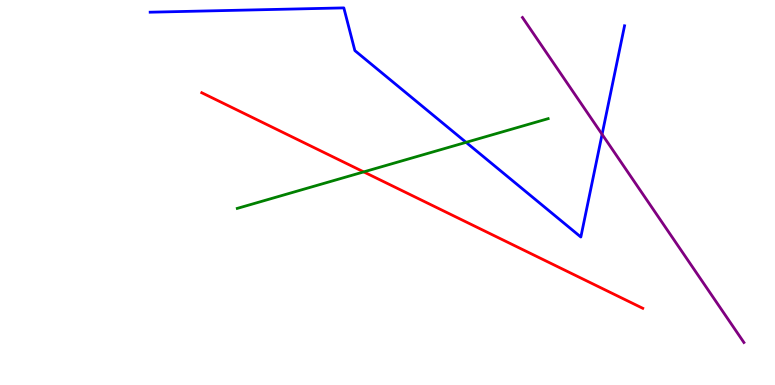[{'lines': ['blue', 'red'], 'intersections': []}, {'lines': ['green', 'red'], 'intersections': [{'x': 4.69, 'y': 5.54}]}, {'lines': ['purple', 'red'], 'intersections': []}, {'lines': ['blue', 'green'], 'intersections': [{'x': 6.01, 'y': 6.3}]}, {'lines': ['blue', 'purple'], 'intersections': [{'x': 7.77, 'y': 6.51}]}, {'lines': ['green', 'purple'], 'intersections': []}]